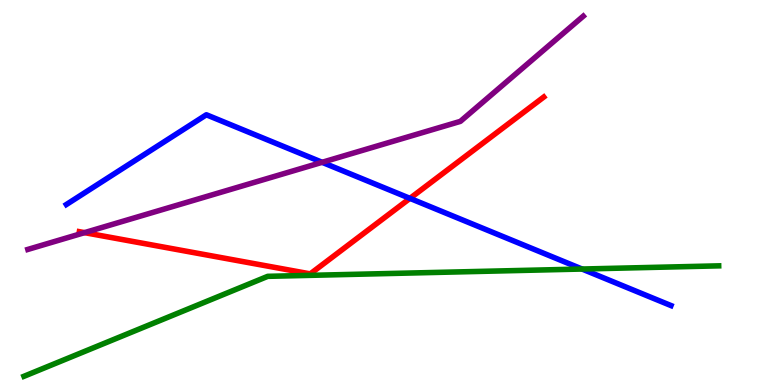[{'lines': ['blue', 'red'], 'intersections': [{'x': 5.29, 'y': 4.85}]}, {'lines': ['green', 'red'], 'intersections': []}, {'lines': ['purple', 'red'], 'intersections': [{'x': 1.09, 'y': 3.96}]}, {'lines': ['blue', 'green'], 'intersections': [{'x': 7.51, 'y': 3.01}]}, {'lines': ['blue', 'purple'], 'intersections': [{'x': 4.16, 'y': 5.78}]}, {'lines': ['green', 'purple'], 'intersections': []}]